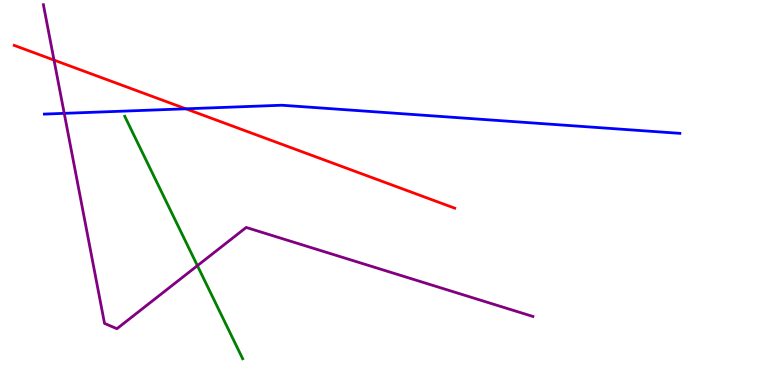[{'lines': ['blue', 'red'], 'intersections': [{'x': 2.4, 'y': 7.17}]}, {'lines': ['green', 'red'], 'intersections': []}, {'lines': ['purple', 'red'], 'intersections': [{'x': 0.697, 'y': 8.44}]}, {'lines': ['blue', 'green'], 'intersections': []}, {'lines': ['blue', 'purple'], 'intersections': [{'x': 0.829, 'y': 7.06}]}, {'lines': ['green', 'purple'], 'intersections': [{'x': 2.55, 'y': 3.1}]}]